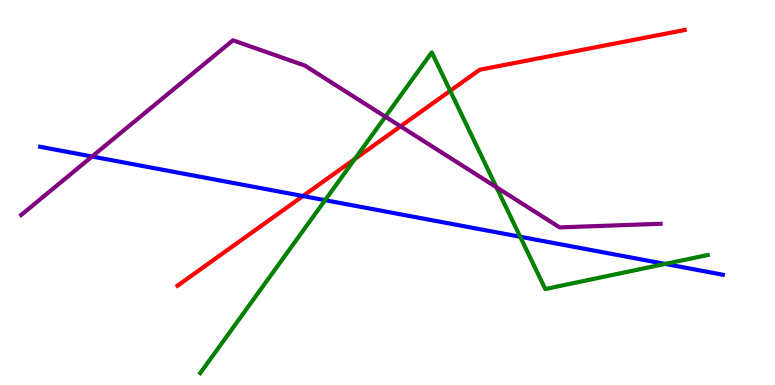[{'lines': ['blue', 'red'], 'intersections': [{'x': 3.91, 'y': 4.91}]}, {'lines': ['green', 'red'], 'intersections': [{'x': 4.58, 'y': 5.87}, {'x': 5.81, 'y': 7.64}]}, {'lines': ['purple', 'red'], 'intersections': [{'x': 5.17, 'y': 6.72}]}, {'lines': ['blue', 'green'], 'intersections': [{'x': 4.19, 'y': 4.8}, {'x': 6.71, 'y': 3.85}, {'x': 8.58, 'y': 3.14}]}, {'lines': ['blue', 'purple'], 'intersections': [{'x': 1.19, 'y': 5.93}]}, {'lines': ['green', 'purple'], 'intersections': [{'x': 4.97, 'y': 6.97}, {'x': 6.41, 'y': 5.14}]}]